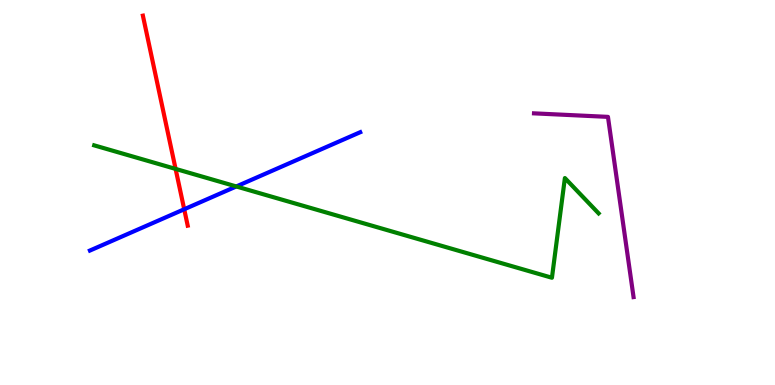[{'lines': ['blue', 'red'], 'intersections': [{'x': 2.38, 'y': 4.56}]}, {'lines': ['green', 'red'], 'intersections': [{'x': 2.27, 'y': 5.61}]}, {'lines': ['purple', 'red'], 'intersections': []}, {'lines': ['blue', 'green'], 'intersections': [{'x': 3.05, 'y': 5.16}]}, {'lines': ['blue', 'purple'], 'intersections': []}, {'lines': ['green', 'purple'], 'intersections': []}]